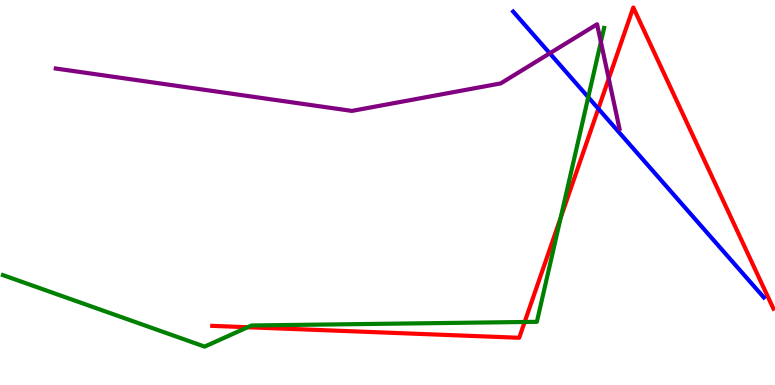[{'lines': ['blue', 'red'], 'intersections': [{'x': 7.72, 'y': 7.18}]}, {'lines': ['green', 'red'], 'intersections': [{'x': 3.2, 'y': 1.5}, {'x': 6.77, 'y': 1.64}, {'x': 7.23, 'y': 4.35}]}, {'lines': ['purple', 'red'], 'intersections': [{'x': 7.85, 'y': 7.96}]}, {'lines': ['blue', 'green'], 'intersections': [{'x': 7.59, 'y': 7.48}]}, {'lines': ['blue', 'purple'], 'intersections': [{'x': 7.09, 'y': 8.62}]}, {'lines': ['green', 'purple'], 'intersections': [{'x': 7.75, 'y': 8.91}]}]